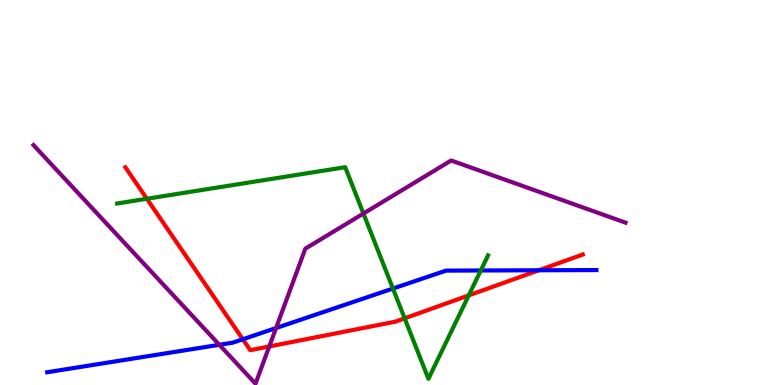[{'lines': ['blue', 'red'], 'intersections': [{'x': 3.13, 'y': 1.19}, {'x': 6.95, 'y': 2.98}]}, {'lines': ['green', 'red'], 'intersections': [{'x': 1.89, 'y': 4.84}, {'x': 5.22, 'y': 1.73}, {'x': 6.05, 'y': 2.33}]}, {'lines': ['purple', 'red'], 'intersections': [{'x': 3.47, 'y': 1.0}]}, {'lines': ['blue', 'green'], 'intersections': [{'x': 5.07, 'y': 2.51}, {'x': 6.2, 'y': 2.97}]}, {'lines': ['blue', 'purple'], 'intersections': [{'x': 2.83, 'y': 1.04}, {'x': 3.56, 'y': 1.48}]}, {'lines': ['green', 'purple'], 'intersections': [{'x': 4.69, 'y': 4.45}]}]